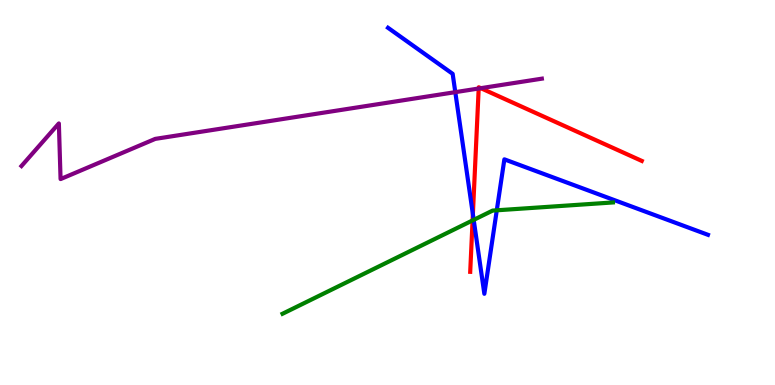[{'lines': ['blue', 'red'], 'intersections': [{'x': 6.1, 'y': 4.44}]}, {'lines': ['green', 'red'], 'intersections': [{'x': 6.1, 'y': 4.27}]}, {'lines': ['purple', 'red'], 'intersections': [{'x': 6.18, 'y': 7.7}, {'x': 6.2, 'y': 7.71}]}, {'lines': ['blue', 'green'], 'intersections': [{'x': 6.11, 'y': 4.29}, {'x': 6.41, 'y': 4.54}]}, {'lines': ['blue', 'purple'], 'intersections': [{'x': 5.87, 'y': 7.61}]}, {'lines': ['green', 'purple'], 'intersections': []}]